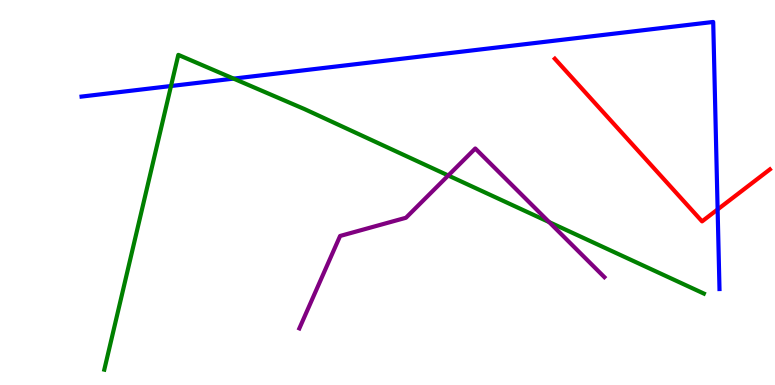[{'lines': ['blue', 'red'], 'intersections': [{'x': 9.26, 'y': 4.56}]}, {'lines': ['green', 'red'], 'intersections': []}, {'lines': ['purple', 'red'], 'intersections': []}, {'lines': ['blue', 'green'], 'intersections': [{'x': 2.21, 'y': 7.77}, {'x': 3.01, 'y': 7.96}]}, {'lines': ['blue', 'purple'], 'intersections': []}, {'lines': ['green', 'purple'], 'intersections': [{'x': 5.78, 'y': 5.44}, {'x': 7.09, 'y': 4.23}]}]